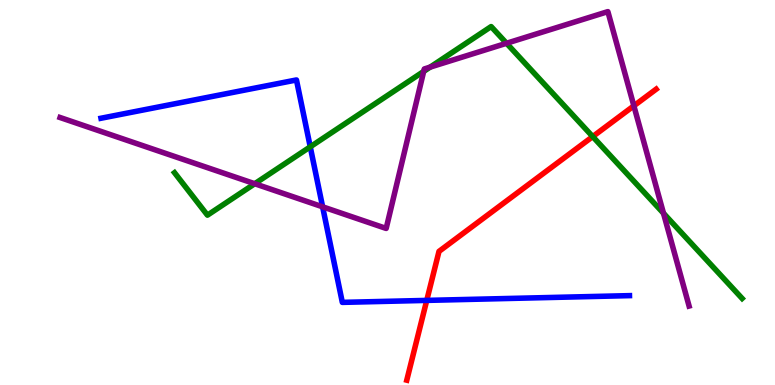[{'lines': ['blue', 'red'], 'intersections': [{'x': 5.51, 'y': 2.2}]}, {'lines': ['green', 'red'], 'intersections': [{'x': 7.65, 'y': 6.45}]}, {'lines': ['purple', 'red'], 'intersections': [{'x': 8.18, 'y': 7.25}]}, {'lines': ['blue', 'green'], 'intersections': [{'x': 4.0, 'y': 6.19}]}, {'lines': ['blue', 'purple'], 'intersections': [{'x': 4.16, 'y': 4.63}]}, {'lines': ['green', 'purple'], 'intersections': [{'x': 3.29, 'y': 5.23}, {'x': 5.47, 'y': 8.15}, {'x': 5.55, 'y': 8.26}, {'x': 6.54, 'y': 8.88}, {'x': 8.56, 'y': 4.46}]}]